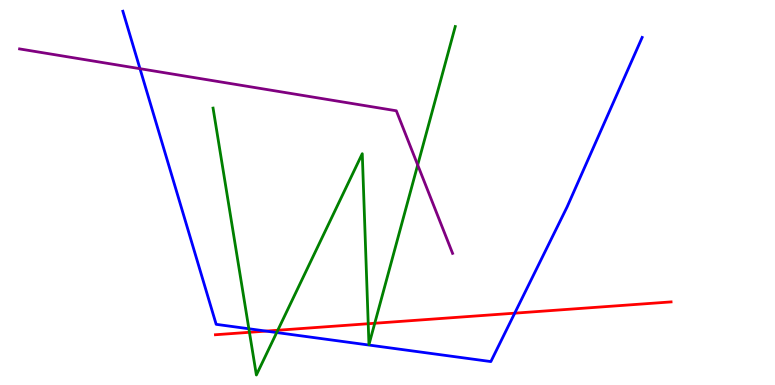[{'lines': ['blue', 'red'], 'intersections': [{'x': 3.43, 'y': 1.4}, {'x': 6.64, 'y': 1.87}]}, {'lines': ['green', 'red'], 'intersections': [{'x': 3.22, 'y': 1.37}, {'x': 3.58, 'y': 1.42}, {'x': 4.75, 'y': 1.59}, {'x': 4.84, 'y': 1.6}]}, {'lines': ['purple', 'red'], 'intersections': []}, {'lines': ['blue', 'green'], 'intersections': [{'x': 3.21, 'y': 1.46}, {'x': 3.57, 'y': 1.36}]}, {'lines': ['blue', 'purple'], 'intersections': [{'x': 1.81, 'y': 8.22}]}, {'lines': ['green', 'purple'], 'intersections': [{'x': 5.39, 'y': 5.72}]}]